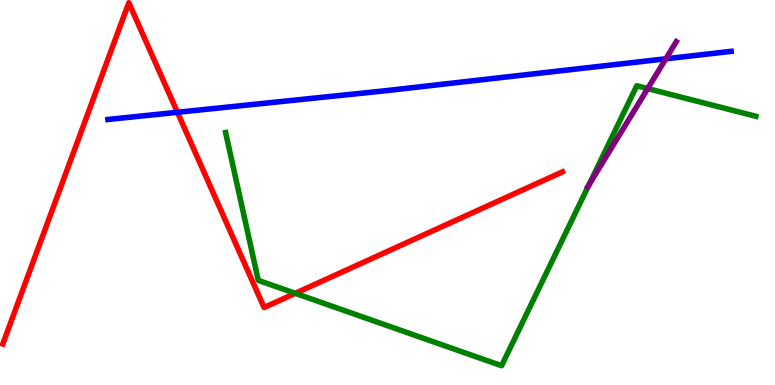[{'lines': ['blue', 'red'], 'intersections': [{'x': 2.29, 'y': 7.08}]}, {'lines': ['green', 'red'], 'intersections': [{'x': 3.81, 'y': 2.38}]}, {'lines': ['purple', 'red'], 'intersections': []}, {'lines': ['blue', 'green'], 'intersections': []}, {'lines': ['blue', 'purple'], 'intersections': [{'x': 8.59, 'y': 8.47}]}, {'lines': ['green', 'purple'], 'intersections': [{'x': 7.6, 'y': 5.19}, {'x': 8.36, 'y': 7.7}]}]